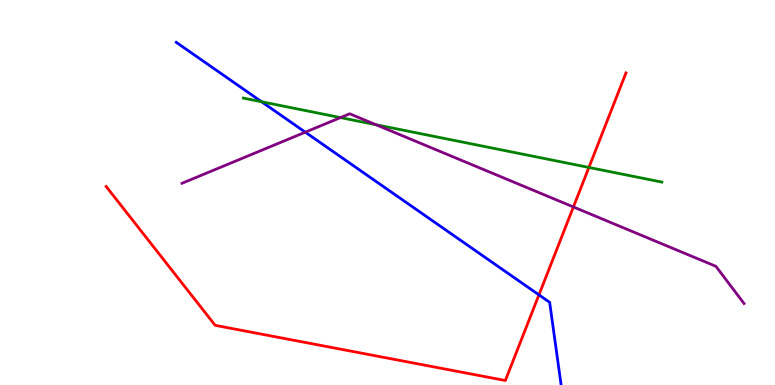[{'lines': ['blue', 'red'], 'intersections': [{'x': 6.95, 'y': 2.34}]}, {'lines': ['green', 'red'], 'intersections': [{'x': 7.6, 'y': 5.65}]}, {'lines': ['purple', 'red'], 'intersections': [{'x': 7.4, 'y': 4.62}]}, {'lines': ['blue', 'green'], 'intersections': [{'x': 3.38, 'y': 7.36}]}, {'lines': ['blue', 'purple'], 'intersections': [{'x': 3.94, 'y': 6.57}]}, {'lines': ['green', 'purple'], 'intersections': [{'x': 4.39, 'y': 6.95}, {'x': 4.85, 'y': 6.76}]}]